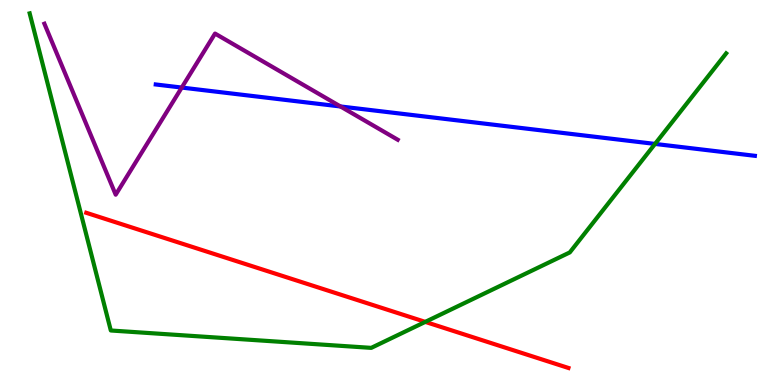[{'lines': ['blue', 'red'], 'intersections': []}, {'lines': ['green', 'red'], 'intersections': [{'x': 5.49, 'y': 1.64}]}, {'lines': ['purple', 'red'], 'intersections': []}, {'lines': ['blue', 'green'], 'intersections': [{'x': 8.45, 'y': 6.26}]}, {'lines': ['blue', 'purple'], 'intersections': [{'x': 2.35, 'y': 7.73}, {'x': 4.39, 'y': 7.23}]}, {'lines': ['green', 'purple'], 'intersections': []}]